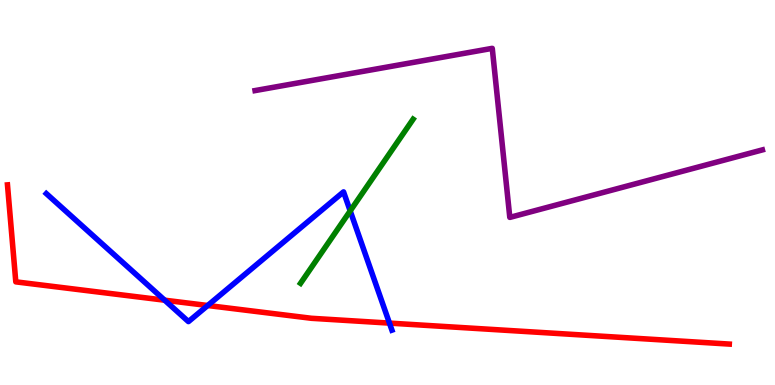[{'lines': ['blue', 'red'], 'intersections': [{'x': 2.12, 'y': 2.2}, {'x': 2.68, 'y': 2.06}, {'x': 5.03, 'y': 1.61}]}, {'lines': ['green', 'red'], 'intersections': []}, {'lines': ['purple', 'red'], 'intersections': []}, {'lines': ['blue', 'green'], 'intersections': [{'x': 4.52, 'y': 4.52}]}, {'lines': ['blue', 'purple'], 'intersections': []}, {'lines': ['green', 'purple'], 'intersections': []}]